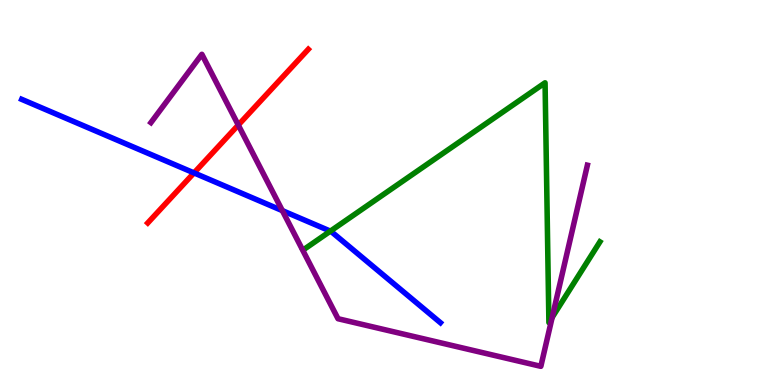[{'lines': ['blue', 'red'], 'intersections': [{'x': 2.5, 'y': 5.51}]}, {'lines': ['green', 'red'], 'intersections': []}, {'lines': ['purple', 'red'], 'intersections': [{'x': 3.07, 'y': 6.75}]}, {'lines': ['blue', 'green'], 'intersections': [{'x': 4.26, 'y': 4.0}]}, {'lines': ['blue', 'purple'], 'intersections': [{'x': 3.64, 'y': 4.53}]}, {'lines': ['green', 'purple'], 'intersections': [{'x': 7.12, 'y': 1.76}]}]